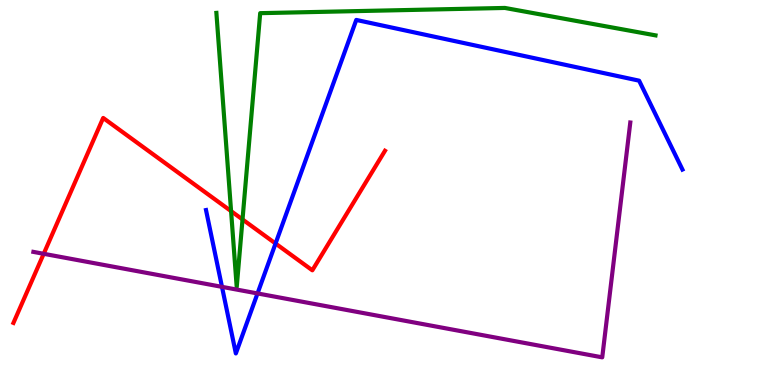[{'lines': ['blue', 'red'], 'intersections': [{'x': 3.56, 'y': 3.68}]}, {'lines': ['green', 'red'], 'intersections': [{'x': 2.98, 'y': 4.52}, {'x': 3.13, 'y': 4.3}]}, {'lines': ['purple', 'red'], 'intersections': [{'x': 0.564, 'y': 3.41}]}, {'lines': ['blue', 'green'], 'intersections': []}, {'lines': ['blue', 'purple'], 'intersections': [{'x': 2.86, 'y': 2.55}, {'x': 3.32, 'y': 2.38}]}, {'lines': ['green', 'purple'], 'intersections': []}]